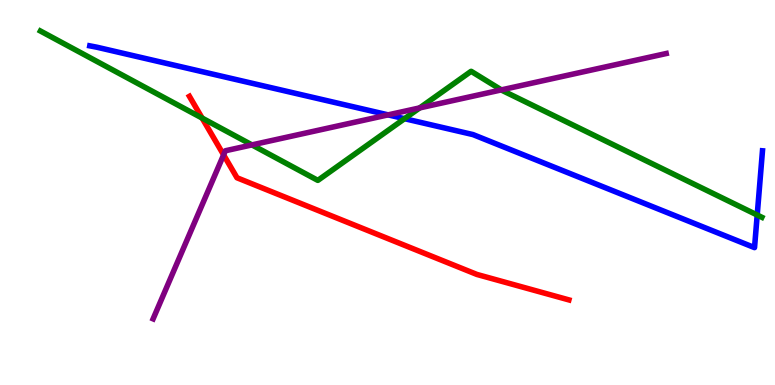[{'lines': ['blue', 'red'], 'intersections': []}, {'lines': ['green', 'red'], 'intersections': [{'x': 2.61, 'y': 6.93}]}, {'lines': ['purple', 'red'], 'intersections': [{'x': 2.89, 'y': 5.98}]}, {'lines': ['blue', 'green'], 'intersections': [{'x': 5.22, 'y': 6.92}, {'x': 9.77, 'y': 4.42}]}, {'lines': ['blue', 'purple'], 'intersections': [{'x': 5.01, 'y': 7.02}]}, {'lines': ['green', 'purple'], 'intersections': [{'x': 3.25, 'y': 6.24}, {'x': 5.42, 'y': 7.2}, {'x': 6.47, 'y': 7.67}]}]